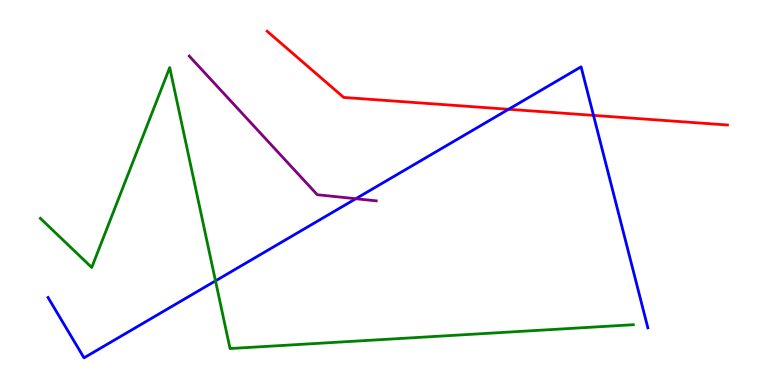[{'lines': ['blue', 'red'], 'intersections': [{'x': 6.56, 'y': 7.16}, {'x': 7.66, 'y': 7.0}]}, {'lines': ['green', 'red'], 'intersections': []}, {'lines': ['purple', 'red'], 'intersections': []}, {'lines': ['blue', 'green'], 'intersections': [{'x': 2.78, 'y': 2.7}]}, {'lines': ['blue', 'purple'], 'intersections': [{'x': 4.59, 'y': 4.84}]}, {'lines': ['green', 'purple'], 'intersections': []}]